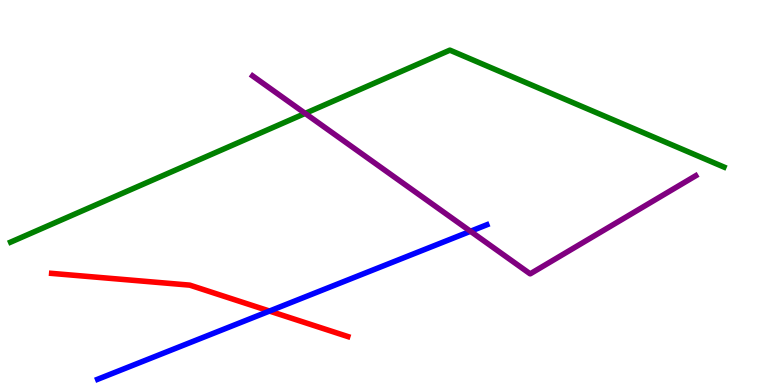[{'lines': ['blue', 'red'], 'intersections': [{'x': 3.48, 'y': 1.92}]}, {'lines': ['green', 'red'], 'intersections': []}, {'lines': ['purple', 'red'], 'intersections': []}, {'lines': ['blue', 'green'], 'intersections': []}, {'lines': ['blue', 'purple'], 'intersections': [{'x': 6.07, 'y': 3.99}]}, {'lines': ['green', 'purple'], 'intersections': [{'x': 3.94, 'y': 7.05}]}]